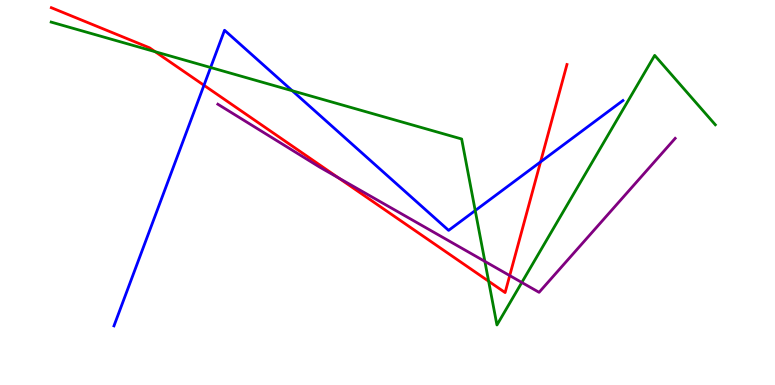[{'lines': ['blue', 'red'], 'intersections': [{'x': 2.63, 'y': 7.78}, {'x': 6.97, 'y': 5.79}]}, {'lines': ['green', 'red'], 'intersections': [{'x': 2.0, 'y': 8.66}, {'x': 6.3, 'y': 2.7}]}, {'lines': ['purple', 'red'], 'intersections': [{'x': 4.37, 'y': 5.38}, {'x': 6.58, 'y': 2.84}]}, {'lines': ['blue', 'green'], 'intersections': [{'x': 2.72, 'y': 8.25}, {'x': 3.77, 'y': 7.64}, {'x': 6.13, 'y': 4.53}]}, {'lines': ['blue', 'purple'], 'intersections': []}, {'lines': ['green', 'purple'], 'intersections': [{'x': 6.26, 'y': 3.21}, {'x': 6.73, 'y': 2.66}]}]